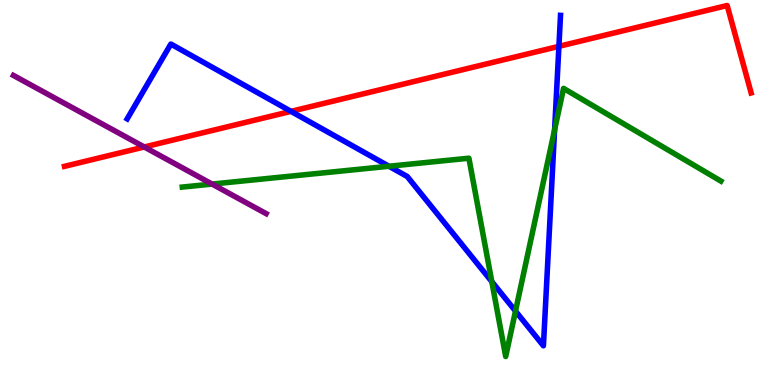[{'lines': ['blue', 'red'], 'intersections': [{'x': 3.75, 'y': 7.11}, {'x': 7.21, 'y': 8.8}]}, {'lines': ['green', 'red'], 'intersections': []}, {'lines': ['purple', 'red'], 'intersections': [{'x': 1.86, 'y': 6.18}]}, {'lines': ['blue', 'green'], 'intersections': [{'x': 5.02, 'y': 5.68}, {'x': 6.35, 'y': 2.68}, {'x': 6.65, 'y': 1.92}, {'x': 7.16, 'y': 6.63}]}, {'lines': ['blue', 'purple'], 'intersections': []}, {'lines': ['green', 'purple'], 'intersections': [{'x': 2.74, 'y': 5.22}]}]